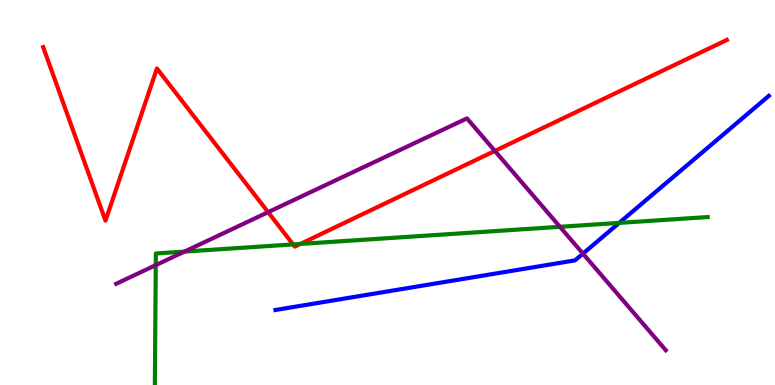[{'lines': ['blue', 'red'], 'intersections': []}, {'lines': ['green', 'red'], 'intersections': [{'x': 3.78, 'y': 3.65}, {'x': 3.88, 'y': 3.66}]}, {'lines': ['purple', 'red'], 'intersections': [{'x': 3.46, 'y': 4.49}, {'x': 6.39, 'y': 6.08}]}, {'lines': ['blue', 'green'], 'intersections': [{'x': 7.99, 'y': 4.21}]}, {'lines': ['blue', 'purple'], 'intersections': [{'x': 7.52, 'y': 3.41}]}, {'lines': ['green', 'purple'], 'intersections': [{'x': 2.01, 'y': 3.11}, {'x': 2.38, 'y': 3.47}, {'x': 7.22, 'y': 4.11}]}]